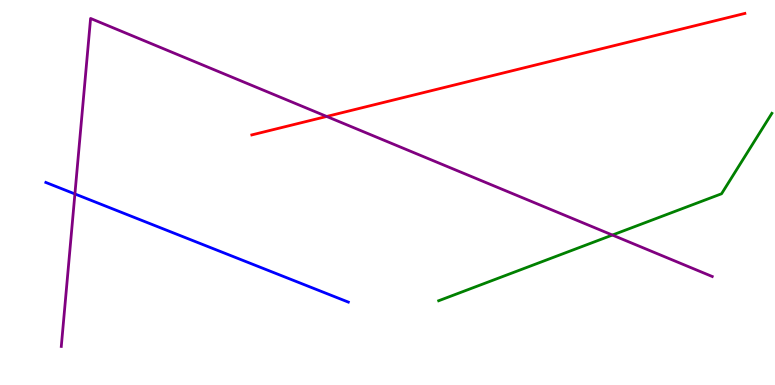[{'lines': ['blue', 'red'], 'intersections': []}, {'lines': ['green', 'red'], 'intersections': []}, {'lines': ['purple', 'red'], 'intersections': [{'x': 4.22, 'y': 6.98}]}, {'lines': ['blue', 'green'], 'intersections': []}, {'lines': ['blue', 'purple'], 'intersections': [{'x': 0.967, 'y': 4.96}]}, {'lines': ['green', 'purple'], 'intersections': [{'x': 7.9, 'y': 3.89}]}]